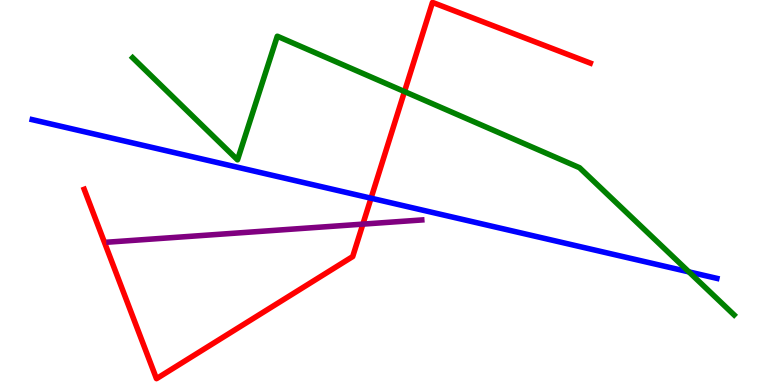[{'lines': ['blue', 'red'], 'intersections': [{'x': 4.79, 'y': 4.85}]}, {'lines': ['green', 'red'], 'intersections': [{'x': 5.22, 'y': 7.62}]}, {'lines': ['purple', 'red'], 'intersections': [{'x': 4.68, 'y': 4.18}]}, {'lines': ['blue', 'green'], 'intersections': [{'x': 8.89, 'y': 2.94}]}, {'lines': ['blue', 'purple'], 'intersections': []}, {'lines': ['green', 'purple'], 'intersections': []}]